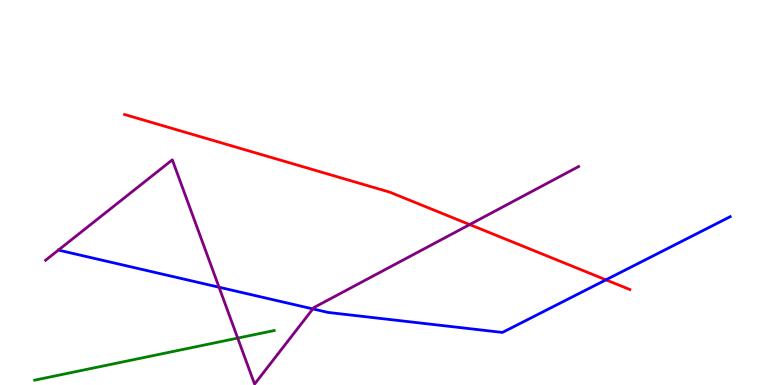[{'lines': ['blue', 'red'], 'intersections': [{'x': 7.82, 'y': 2.73}]}, {'lines': ['green', 'red'], 'intersections': []}, {'lines': ['purple', 'red'], 'intersections': [{'x': 6.06, 'y': 4.17}]}, {'lines': ['blue', 'green'], 'intersections': []}, {'lines': ['blue', 'purple'], 'intersections': [{'x': 2.83, 'y': 2.54}, {'x': 4.04, 'y': 1.98}]}, {'lines': ['green', 'purple'], 'intersections': [{'x': 3.07, 'y': 1.22}]}]